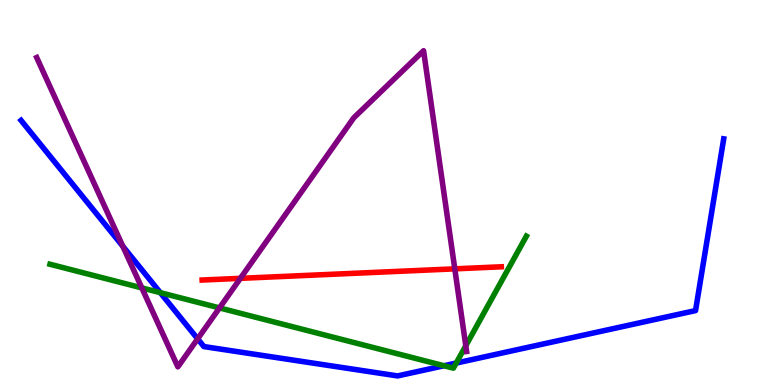[{'lines': ['blue', 'red'], 'intersections': []}, {'lines': ['green', 'red'], 'intersections': []}, {'lines': ['purple', 'red'], 'intersections': [{'x': 3.1, 'y': 2.77}, {'x': 5.87, 'y': 3.02}]}, {'lines': ['blue', 'green'], 'intersections': [{'x': 2.07, 'y': 2.4}, {'x': 5.73, 'y': 0.5}, {'x': 5.89, 'y': 0.57}]}, {'lines': ['blue', 'purple'], 'intersections': [{'x': 1.59, 'y': 3.6}, {'x': 2.55, 'y': 1.2}]}, {'lines': ['green', 'purple'], 'intersections': [{'x': 1.83, 'y': 2.52}, {'x': 2.83, 'y': 2.0}, {'x': 6.01, 'y': 1.02}]}]